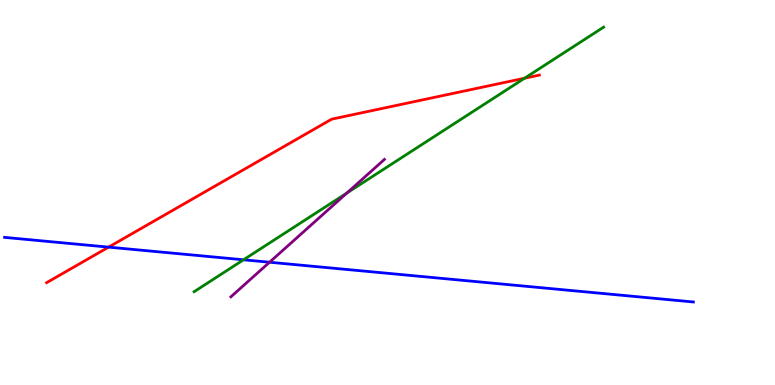[{'lines': ['blue', 'red'], 'intersections': [{'x': 1.4, 'y': 3.58}]}, {'lines': ['green', 'red'], 'intersections': [{'x': 6.77, 'y': 7.97}]}, {'lines': ['purple', 'red'], 'intersections': []}, {'lines': ['blue', 'green'], 'intersections': [{'x': 3.14, 'y': 3.25}]}, {'lines': ['blue', 'purple'], 'intersections': [{'x': 3.48, 'y': 3.19}]}, {'lines': ['green', 'purple'], 'intersections': [{'x': 4.48, 'y': 4.99}]}]